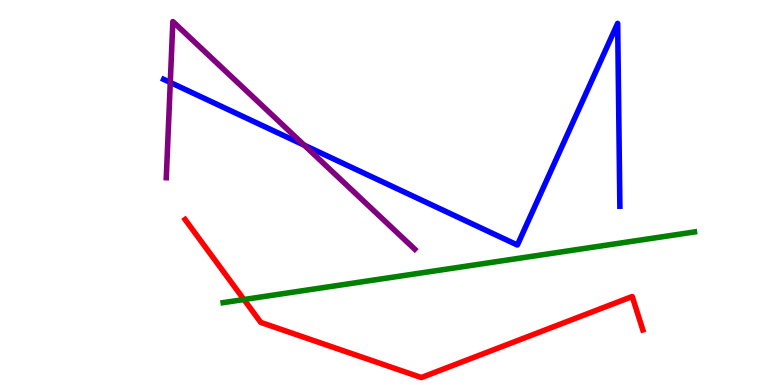[{'lines': ['blue', 'red'], 'intersections': []}, {'lines': ['green', 'red'], 'intersections': [{'x': 3.15, 'y': 2.22}]}, {'lines': ['purple', 'red'], 'intersections': []}, {'lines': ['blue', 'green'], 'intersections': []}, {'lines': ['blue', 'purple'], 'intersections': [{'x': 2.2, 'y': 7.86}, {'x': 3.93, 'y': 6.23}]}, {'lines': ['green', 'purple'], 'intersections': []}]